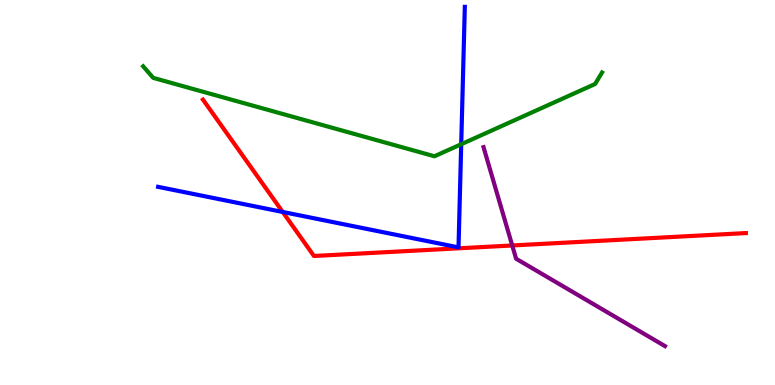[{'lines': ['blue', 'red'], 'intersections': [{'x': 3.65, 'y': 4.49}]}, {'lines': ['green', 'red'], 'intersections': []}, {'lines': ['purple', 'red'], 'intersections': [{'x': 6.61, 'y': 3.62}]}, {'lines': ['blue', 'green'], 'intersections': [{'x': 5.95, 'y': 6.25}]}, {'lines': ['blue', 'purple'], 'intersections': []}, {'lines': ['green', 'purple'], 'intersections': []}]